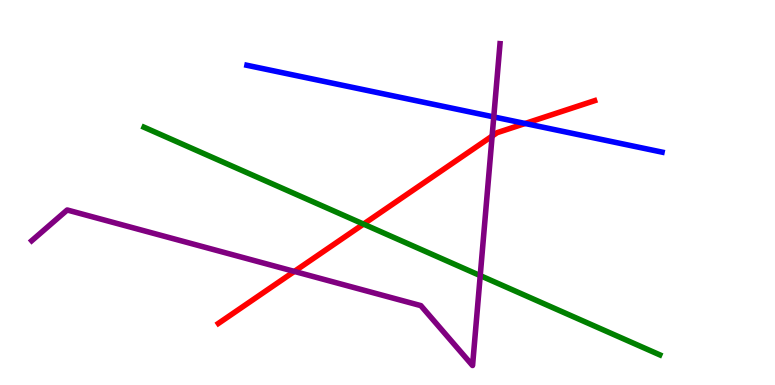[{'lines': ['blue', 'red'], 'intersections': [{'x': 6.78, 'y': 6.79}]}, {'lines': ['green', 'red'], 'intersections': [{'x': 4.69, 'y': 4.18}]}, {'lines': ['purple', 'red'], 'intersections': [{'x': 3.8, 'y': 2.95}, {'x': 6.35, 'y': 6.47}]}, {'lines': ['blue', 'green'], 'intersections': []}, {'lines': ['blue', 'purple'], 'intersections': [{'x': 6.37, 'y': 6.96}]}, {'lines': ['green', 'purple'], 'intersections': [{'x': 6.2, 'y': 2.84}]}]